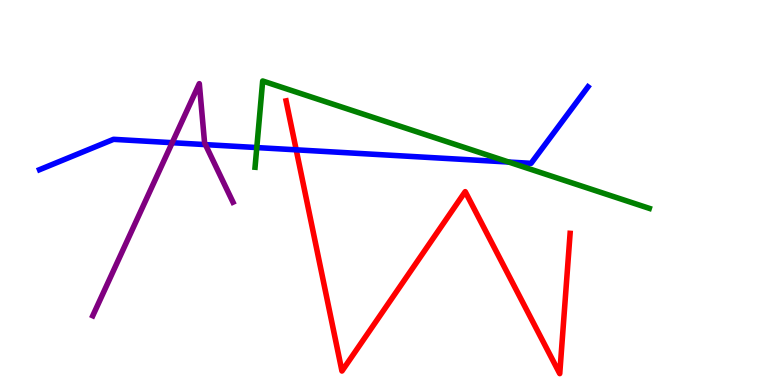[{'lines': ['blue', 'red'], 'intersections': [{'x': 3.82, 'y': 6.11}]}, {'lines': ['green', 'red'], 'intersections': []}, {'lines': ['purple', 'red'], 'intersections': []}, {'lines': ['blue', 'green'], 'intersections': [{'x': 3.31, 'y': 6.17}, {'x': 6.56, 'y': 5.79}]}, {'lines': ['blue', 'purple'], 'intersections': [{'x': 2.22, 'y': 6.29}, {'x': 2.65, 'y': 6.24}]}, {'lines': ['green', 'purple'], 'intersections': []}]